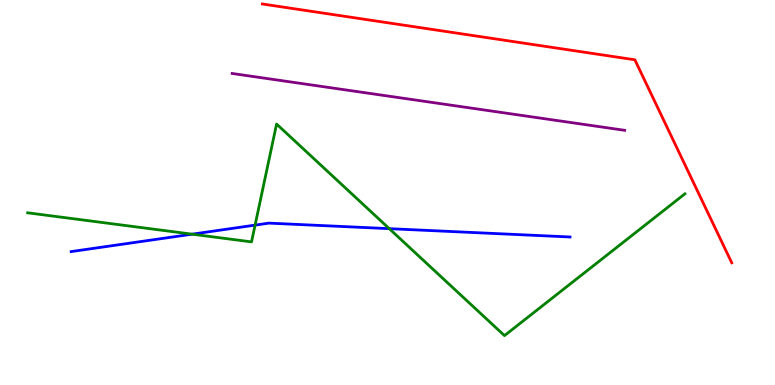[{'lines': ['blue', 'red'], 'intersections': []}, {'lines': ['green', 'red'], 'intersections': []}, {'lines': ['purple', 'red'], 'intersections': []}, {'lines': ['blue', 'green'], 'intersections': [{'x': 2.48, 'y': 3.92}, {'x': 3.29, 'y': 4.15}, {'x': 5.02, 'y': 4.06}]}, {'lines': ['blue', 'purple'], 'intersections': []}, {'lines': ['green', 'purple'], 'intersections': []}]